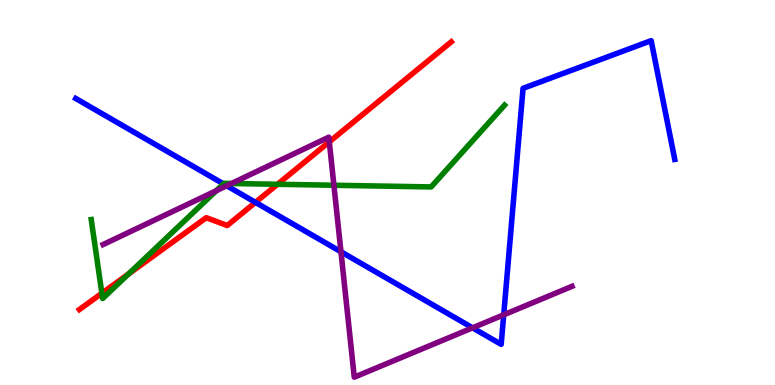[{'lines': ['blue', 'red'], 'intersections': [{'x': 3.3, 'y': 4.74}]}, {'lines': ['green', 'red'], 'intersections': [{'x': 1.31, 'y': 2.38}, {'x': 1.66, 'y': 2.88}, {'x': 3.58, 'y': 5.21}]}, {'lines': ['purple', 'red'], 'intersections': [{'x': 4.25, 'y': 6.32}]}, {'lines': ['blue', 'green'], 'intersections': [{'x': 2.88, 'y': 5.22}]}, {'lines': ['blue', 'purple'], 'intersections': [{'x': 2.93, 'y': 5.18}, {'x': 4.4, 'y': 3.46}, {'x': 6.1, 'y': 1.49}, {'x': 6.5, 'y': 1.82}]}, {'lines': ['green', 'purple'], 'intersections': [{'x': 2.79, 'y': 5.05}, {'x': 2.99, 'y': 5.23}, {'x': 4.31, 'y': 5.19}]}]